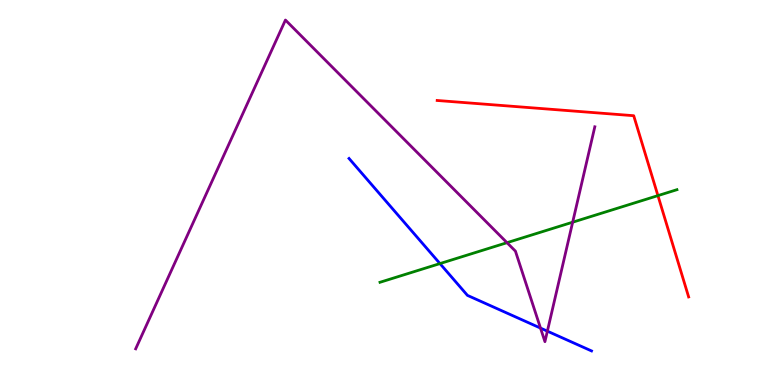[{'lines': ['blue', 'red'], 'intersections': []}, {'lines': ['green', 'red'], 'intersections': [{'x': 8.49, 'y': 4.92}]}, {'lines': ['purple', 'red'], 'intersections': []}, {'lines': ['blue', 'green'], 'intersections': [{'x': 5.68, 'y': 3.15}]}, {'lines': ['blue', 'purple'], 'intersections': [{'x': 6.97, 'y': 1.48}, {'x': 7.06, 'y': 1.4}]}, {'lines': ['green', 'purple'], 'intersections': [{'x': 6.54, 'y': 3.7}, {'x': 7.39, 'y': 4.23}]}]